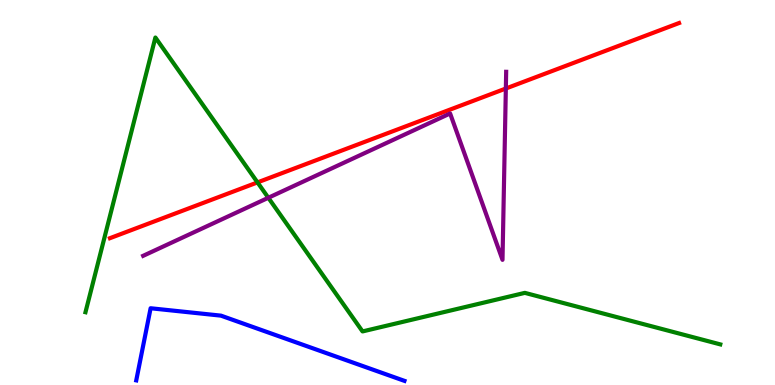[{'lines': ['blue', 'red'], 'intersections': []}, {'lines': ['green', 'red'], 'intersections': [{'x': 3.32, 'y': 5.26}]}, {'lines': ['purple', 'red'], 'intersections': [{'x': 6.53, 'y': 7.7}]}, {'lines': ['blue', 'green'], 'intersections': []}, {'lines': ['blue', 'purple'], 'intersections': []}, {'lines': ['green', 'purple'], 'intersections': [{'x': 3.46, 'y': 4.86}]}]